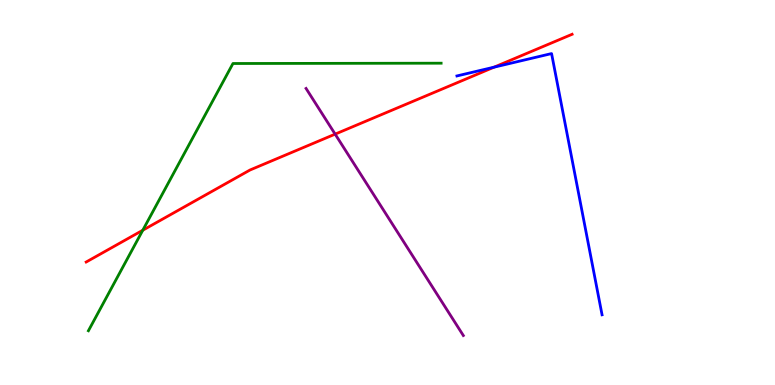[{'lines': ['blue', 'red'], 'intersections': [{'x': 6.38, 'y': 8.26}]}, {'lines': ['green', 'red'], 'intersections': [{'x': 1.84, 'y': 4.02}]}, {'lines': ['purple', 'red'], 'intersections': [{'x': 4.32, 'y': 6.52}]}, {'lines': ['blue', 'green'], 'intersections': []}, {'lines': ['blue', 'purple'], 'intersections': []}, {'lines': ['green', 'purple'], 'intersections': []}]